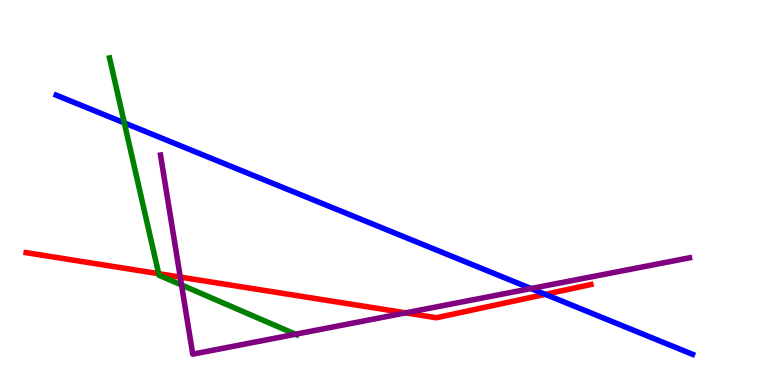[{'lines': ['blue', 'red'], 'intersections': [{'x': 7.04, 'y': 2.36}]}, {'lines': ['green', 'red'], 'intersections': [{'x': 2.05, 'y': 2.89}]}, {'lines': ['purple', 'red'], 'intersections': [{'x': 2.33, 'y': 2.8}, {'x': 5.23, 'y': 1.87}]}, {'lines': ['blue', 'green'], 'intersections': [{'x': 1.6, 'y': 6.81}]}, {'lines': ['blue', 'purple'], 'intersections': [{'x': 6.85, 'y': 2.51}]}, {'lines': ['green', 'purple'], 'intersections': [{'x': 2.34, 'y': 2.6}, {'x': 3.81, 'y': 1.32}]}]